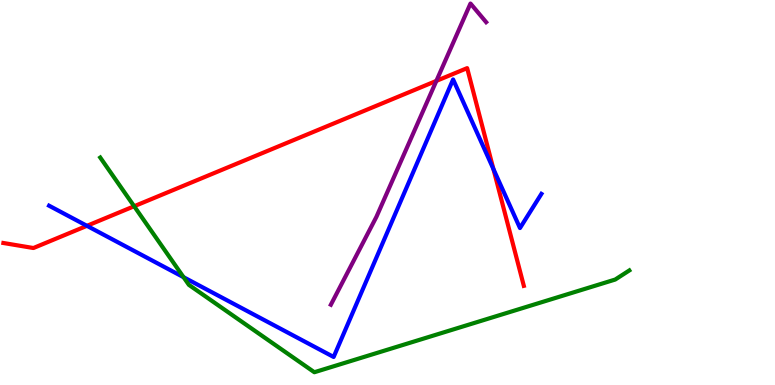[{'lines': ['blue', 'red'], 'intersections': [{'x': 1.12, 'y': 4.13}, {'x': 6.37, 'y': 5.61}]}, {'lines': ['green', 'red'], 'intersections': [{'x': 1.73, 'y': 4.64}]}, {'lines': ['purple', 'red'], 'intersections': [{'x': 5.63, 'y': 7.9}]}, {'lines': ['blue', 'green'], 'intersections': [{'x': 2.37, 'y': 2.8}]}, {'lines': ['blue', 'purple'], 'intersections': []}, {'lines': ['green', 'purple'], 'intersections': []}]